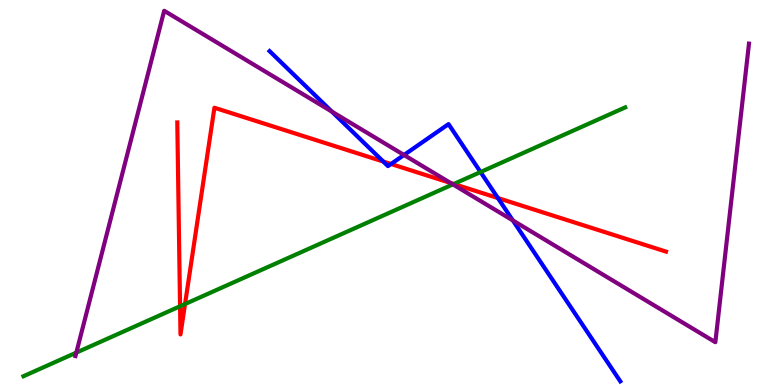[{'lines': ['blue', 'red'], 'intersections': [{'x': 4.95, 'y': 5.8}, {'x': 5.05, 'y': 5.74}, {'x': 6.42, 'y': 4.86}]}, {'lines': ['green', 'red'], 'intersections': [{'x': 2.32, 'y': 2.04}, {'x': 2.39, 'y': 2.1}, {'x': 5.86, 'y': 5.22}]}, {'lines': ['purple', 'red'], 'intersections': [{'x': 5.81, 'y': 5.25}]}, {'lines': ['blue', 'green'], 'intersections': [{'x': 6.2, 'y': 5.53}]}, {'lines': ['blue', 'purple'], 'intersections': [{'x': 4.28, 'y': 7.1}, {'x': 5.21, 'y': 5.97}, {'x': 6.62, 'y': 4.27}]}, {'lines': ['green', 'purple'], 'intersections': [{'x': 0.985, 'y': 0.841}, {'x': 5.84, 'y': 5.21}]}]